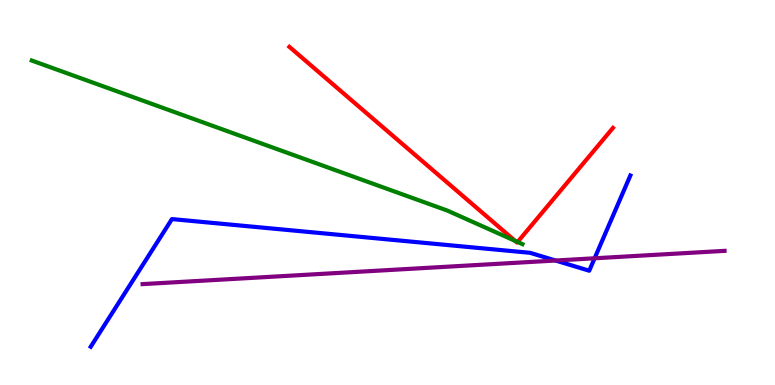[{'lines': ['blue', 'red'], 'intersections': []}, {'lines': ['green', 'red'], 'intersections': [{'x': 6.65, 'y': 3.74}, {'x': 6.68, 'y': 3.72}]}, {'lines': ['purple', 'red'], 'intersections': []}, {'lines': ['blue', 'green'], 'intersections': []}, {'lines': ['blue', 'purple'], 'intersections': [{'x': 7.17, 'y': 3.23}, {'x': 7.67, 'y': 3.29}]}, {'lines': ['green', 'purple'], 'intersections': []}]